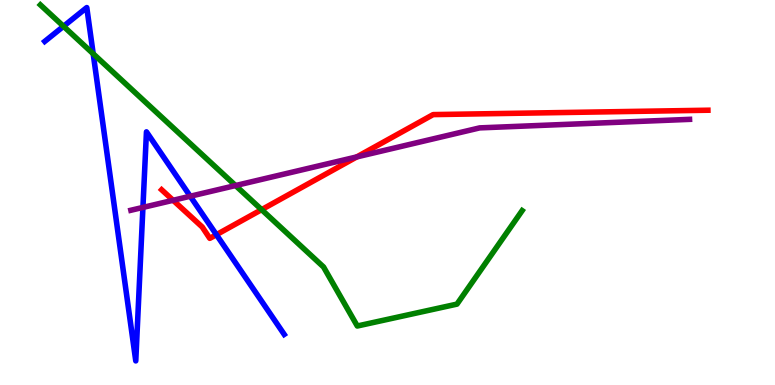[{'lines': ['blue', 'red'], 'intersections': [{'x': 2.79, 'y': 3.9}]}, {'lines': ['green', 'red'], 'intersections': [{'x': 3.38, 'y': 4.55}]}, {'lines': ['purple', 'red'], 'intersections': [{'x': 2.23, 'y': 4.8}, {'x': 4.6, 'y': 5.92}]}, {'lines': ['blue', 'green'], 'intersections': [{'x': 0.82, 'y': 9.32}, {'x': 1.2, 'y': 8.6}]}, {'lines': ['blue', 'purple'], 'intersections': [{'x': 1.84, 'y': 4.61}, {'x': 2.45, 'y': 4.9}]}, {'lines': ['green', 'purple'], 'intersections': [{'x': 3.04, 'y': 5.18}]}]